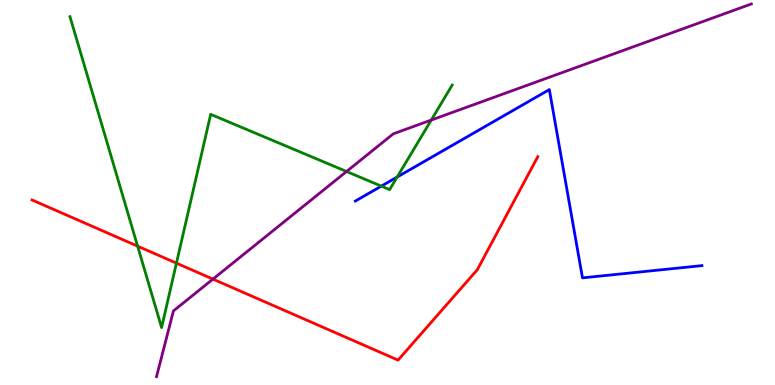[{'lines': ['blue', 'red'], 'intersections': []}, {'lines': ['green', 'red'], 'intersections': [{'x': 1.78, 'y': 3.61}, {'x': 2.28, 'y': 3.17}]}, {'lines': ['purple', 'red'], 'intersections': [{'x': 2.75, 'y': 2.75}]}, {'lines': ['blue', 'green'], 'intersections': [{'x': 4.92, 'y': 5.17}, {'x': 5.12, 'y': 5.4}]}, {'lines': ['blue', 'purple'], 'intersections': []}, {'lines': ['green', 'purple'], 'intersections': [{'x': 4.47, 'y': 5.55}, {'x': 5.56, 'y': 6.88}]}]